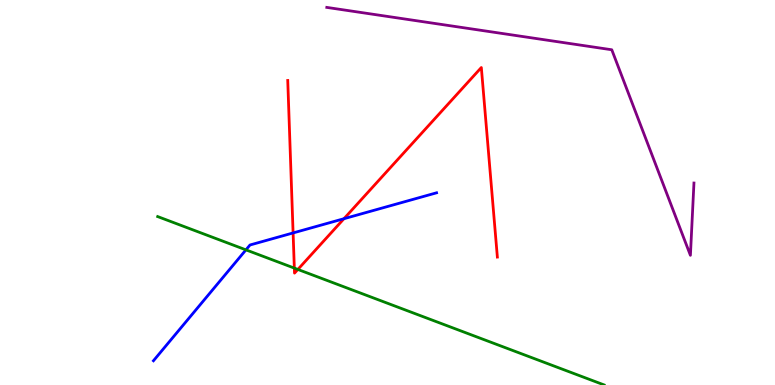[{'lines': ['blue', 'red'], 'intersections': [{'x': 3.78, 'y': 3.95}, {'x': 4.44, 'y': 4.32}]}, {'lines': ['green', 'red'], 'intersections': [{'x': 3.8, 'y': 3.04}, {'x': 3.84, 'y': 3.0}]}, {'lines': ['purple', 'red'], 'intersections': []}, {'lines': ['blue', 'green'], 'intersections': [{'x': 3.17, 'y': 3.51}]}, {'lines': ['blue', 'purple'], 'intersections': []}, {'lines': ['green', 'purple'], 'intersections': []}]